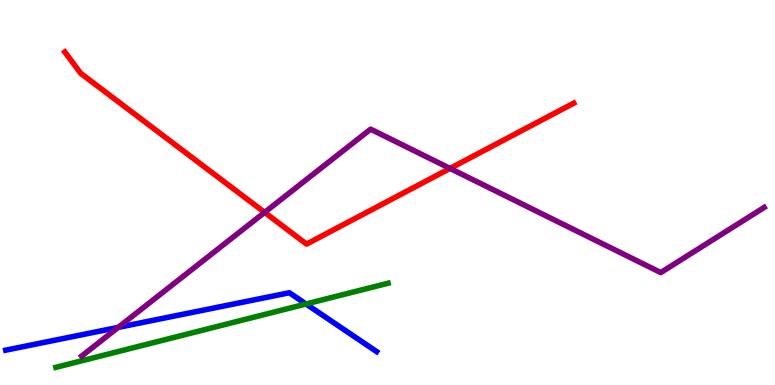[{'lines': ['blue', 'red'], 'intersections': []}, {'lines': ['green', 'red'], 'intersections': []}, {'lines': ['purple', 'red'], 'intersections': [{'x': 3.41, 'y': 4.48}, {'x': 5.81, 'y': 5.63}]}, {'lines': ['blue', 'green'], 'intersections': [{'x': 3.95, 'y': 2.1}]}, {'lines': ['blue', 'purple'], 'intersections': [{'x': 1.52, 'y': 1.5}]}, {'lines': ['green', 'purple'], 'intersections': []}]